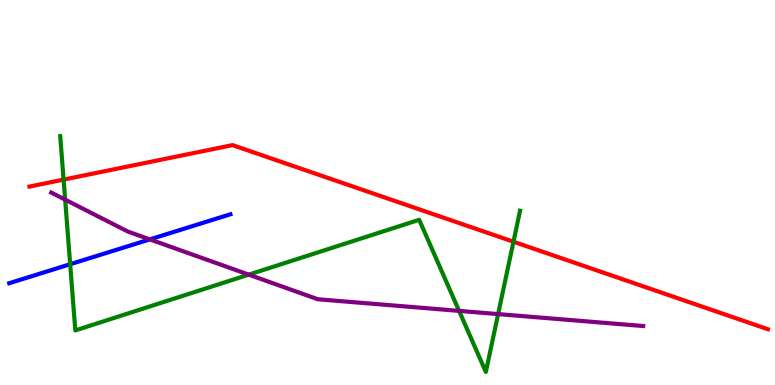[{'lines': ['blue', 'red'], 'intersections': []}, {'lines': ['green', 'red'], 'intersections': [{'x': 0.821, 'y': 5.33}, {'x': 6.63, 'y': 3.72}]}, {'lines': ['purple', 'red'], 'intersections': []}, {'lines': ['blue', 'green'], 'intersections': [{'x': 0.905, 'y': 3.14}]}, {'lines': ['blue', 'purple'], 'intersections': [{'x': 1.93, 'y': 3.78}]}, {'lines': ['green', 'purple'], 'intersections': [{'x': 0.841, 'y': 4.81}, {'x': 3.21, 'y': 2.87}, {'x': 5.92, 'y': 1.93}, {'x': 6.43, 'y': 1.84}]}]